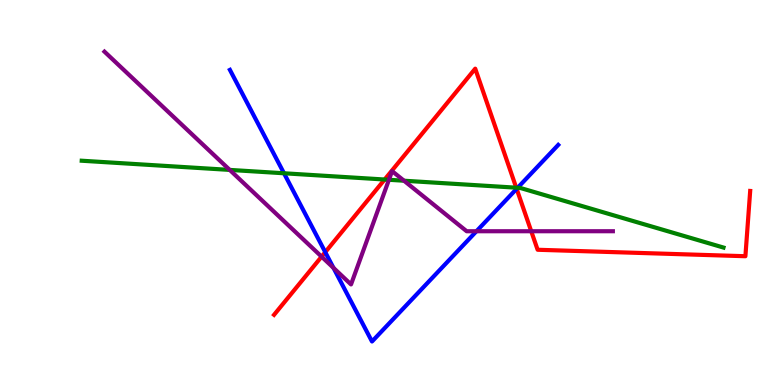[{'lines': ['blue', 'red'], 'intersections': [{'x': 4.2, 'y': 3.45}, {'x': 6.67, 'y': 5.1}]}, {'lines': ['green', 'red'], 'intersections': [{'x': 4.96, 'y': 5.34}, {'x': 6.66, 'y': 5.13}]}, {'lines': ['purple', 'red'], 'intersections': [{'x': 4.15, 'y': 3.33}, {'x': 6.85, 'y': 3.99}]}, {'lines': ['blue', 'green'], 'intersections': [{'x': 3.66, 'y': 5.5}, {'x': 6.68, 'y': 5.12}]}, {'lines': ['blue', 'purple'], 'intersections': [{'x': 4.3, 'y': 3.04}, {'x': 6.15, 'y': 3.99}]}, {'lines': ['green', 'purple'], 'intersections': [{'x': 2.96, 'y': 5.59}, {'x': 5.02, 'y': 5.33}, {'x': 5.21, 'y': 5.31}]}]